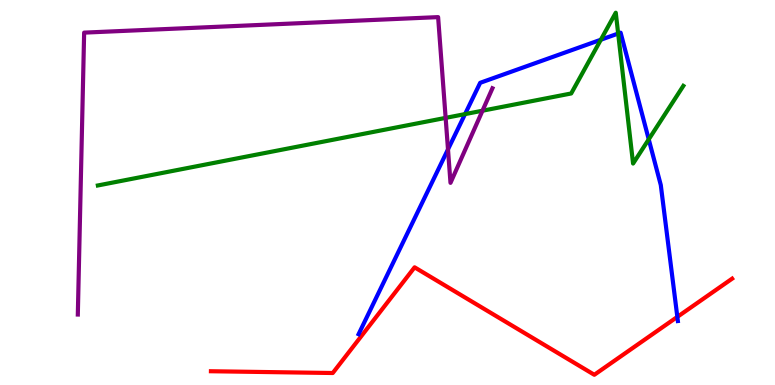[{'lines': ['blue', 'red'], 'intersections': [{'x': 8.74, 'y': 1.77}]}, {'lines': ['green', 'red'], 'intersections': []}, {'lines': ['purple', 'red'], 'intersections': []}, {'lines': ['blue', 'green'], 'intersections': [{'x': 6.0, 'y': 7.04}, {'x': 7.75, 'y': 8.97}, {'x': 7.98, 'y': 9.13}, {'x': 8.37, 'y': 6.38}]}, {'lines': ['blue', 'purple'], 'intersections': [{'x': 5.78, 'y': 6.12}]}, {'lines': ['green', 'purple'], 'intersections': [{'x': 5.75, 'y': 6.94}, {'x': 6.23, 'y': 7.12}]}]